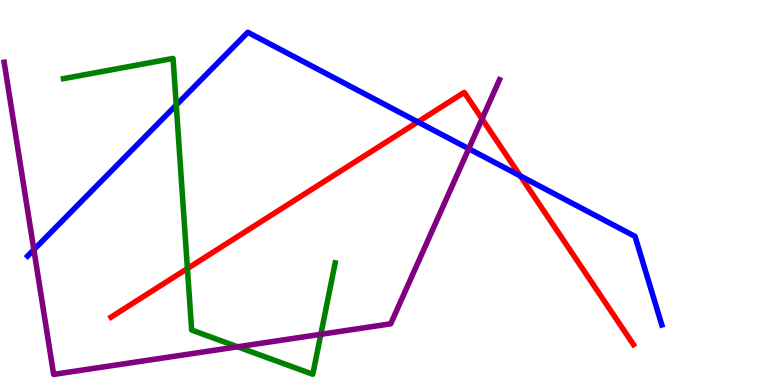[{'lines': ['blue', 'red'], 'intersections': [{'x': 5.39, 'y': 6.83}, {'x': 6.71, 'y': 5.43}]}, {'lines': ['green', 'red'], 'intersections': [{'x': 2.42, 'y': 3.03}]}, {'lines': ['purple', 'red'], 'intersections': [{'x': 6.22, 'y': 6.91}]}, {'lines': ['blue', 'green'], 'intersections': [{'x': 2.27, 'y': 7.27}]}, {'lines': ['blue', 'purple'], 'intersections': [{'x': 0.437, 'y': 3.51}, {'x': 6.05, 'y': 6.14}]}, {'lines': ['green', 'purple'], 'intersections': [{'x': 3.07, 'y': 0.992}, {'x': 4.14, 'y': 1.32}]}]